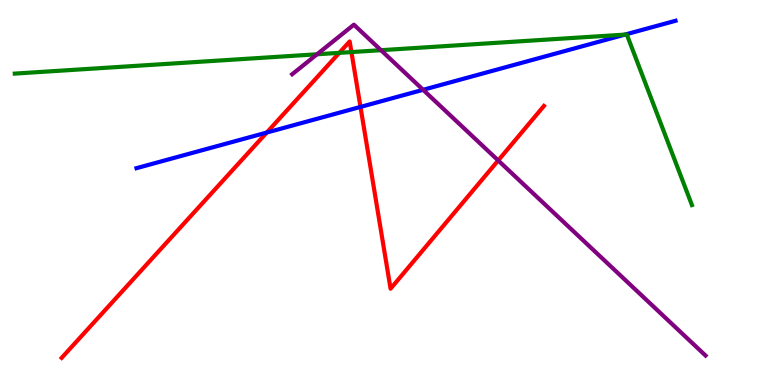[{'lines': ['blue', 'red'], 'intersections': [{'x': 3.44, 'y': 6.56}, {'x': 4.65, 'y': 7.22}]}, {'lines': ['green', 'red'], 'intersections': [{'x': 4.38, 'y': 8.63}, {'x': 4.53, 'y': 8.65}]}, {'lines': ['purple', 'red'], 'intersections': [{'x': 6.43, 'y': 5.83}]}, {'lines': ['blue', 'green'], 'intersections': [{'x': 8.06, 'y': 9.1}]}, {'lines': ['blue', 'purple'], 'intersections': [{'x': 5.46, 'y': 7.67}]}, {'lines': ['green', 'purple'], 'intersections': [{'x': 4.09, 'y': 8.59}, {'x': 4.92, 'y': 8.7}]}]